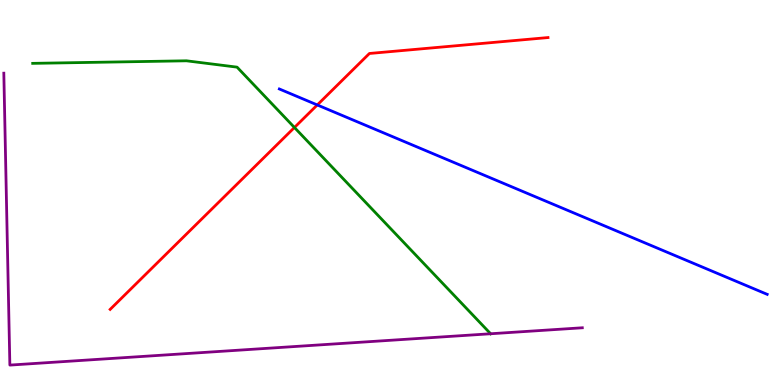[{'lines': ['blue', 'red'], 'intersections': [{'x': 4.09, 'y': 7.27}]}, {'lines': ['green', 'red'], 'intersections': [{'x': 3.8, 'y': 6.69}]}, {'lines': ['purple', 'red'], 'intersections': []}, {'lines': ['blue', 'green'], 'intersections': []}, {'lines': ['blue', 'purple'], 'intersections': []}, {'lines': ['green', 'purple'], 'intersections': [{'x': 6.33, 'y': 1.33}]}]